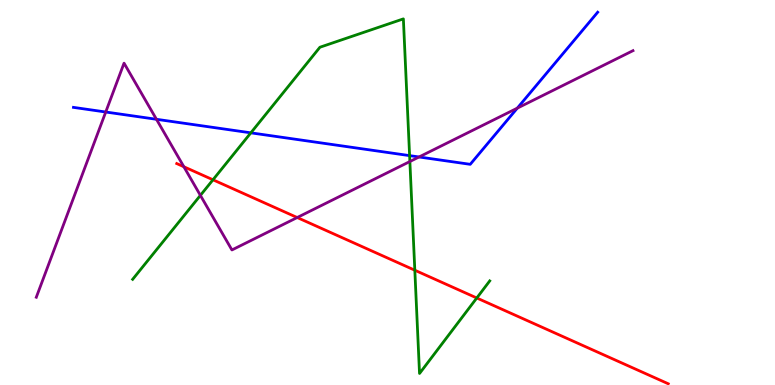[{'lines': ['blue', 'red'], 'intersections': []}, {'lines': ['green', 'red'], 'intersections': [{'x': 2.75, 'y': 5.33}, {'x': 5.35, 'y': 2.98}, {'x': 6.15, 'y': 2.26}]}, {'lines': ['purple', 'red'], 'intersections': [{'x': 2.37, 'y': 5.67}, {'x': 3.83, 'y': 4.35}]}, {'lines': ['blue', 'green'], 'intersections': [{'x': 3.24, 'y': 6.55}, {'x': 5.29, 'y': 5.96}]}, {'lines': ['blue', 'purple'], 'intersections': [{'x': 1.36, 'y': 7.09}, {'x': 2.02, 'y': 6.9}, {'x': 5.41, 'y': 5.92}, {'x': 6.68, 'y': 7.19}]}, {'lines': ['green', 'purple'], 'intersections': [{'x': 2.59, 'y': 4.93}, {'x': 5.29, 'y': 5.8}]}]